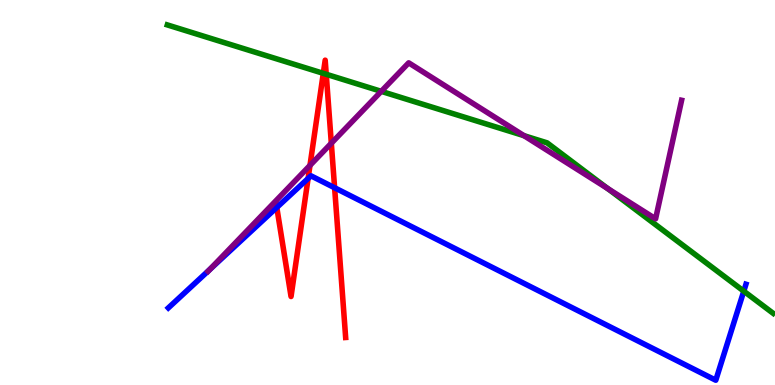[{'lines': ['blue', 'red'], 'intersections': [{'x': 3.57, 'y': 4.61}, {'x': 3.98, 'y': 5.36}, {'x': 4.32, 'y': 5.12}]}, {'lines': ['green', 'red'], 'intersections': [{'x': 4.17, 'y': 8.09}, {'x': 4.21, 'y': 8.07}]}, {'lines': ['purple', 'red'], 'intersections': [{'x': 4.0, 'y': 5.7}, {'x': 4.28, 'y': 6.28}]}, {'lines': ['blue', 'green'], 'intersections': [{'x': 9.6, 'y': 2.44}]}, {'lines': ['blue', 'purple'], 'intersections': [{'x': 2.71, 'y': 3.0}]}, {'lines': ['green', 'purple'], 'intersections': [{'x': 4.92, 'y': 7.63}, {'x': 6.76, 'y': 6.48}, {'x': 7.84, 'y': 5.1}]}]